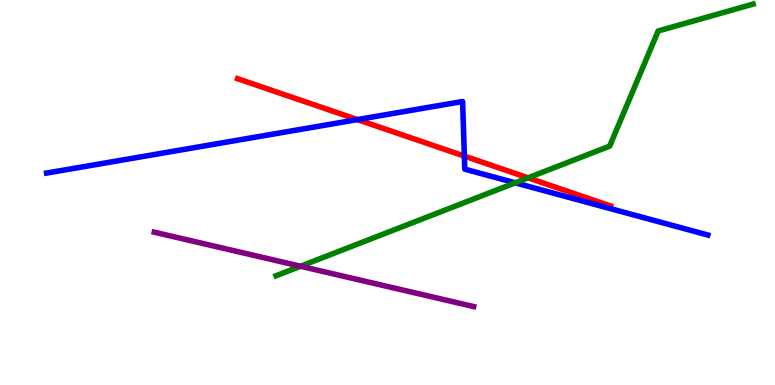[{'lines': ['blue', 'red'], 'intersections': [{'x': 4.61, 'y': 6.89}, {'x': 5.99, 'y': 5.95}]}, {'lines': ['green', 'red'], 'intersections': [{'x': 6.81, 'y': 5.38}]}, {'lines': ['purple', 'red'], 'intersections': []}, {'lines': ['blue', 'green'], 'intersections': [{'x': 6.65, 'y': 5.25}]}, {'lines': ['blue', 'purple'], 'intersections': []}, {'lines': ['green', 'purple'], 'intersections': [{'x': 3.88, 'y': 3.08}]}]